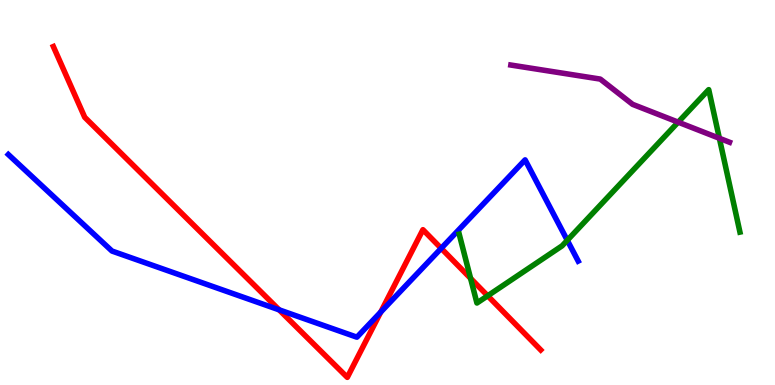[{'lines': ['blue', 'red'], 'intersections': [{'x': 3.6, 'y': 1.95}, {'x': 4.91, 'y': 1.9}, {'x': 5.69, 'y': 3.55}]}, {'lines': ['green', 'red'], 'intersections': [{'x': 6.07, 'y': 2.77}, {'x': 6.29, 'y': 2.32}]}, {'lines': ['purple', 'red'], 'intersections': []}, {'lines': ['blue', 'green'], 'intersections': [{'x': 7.32, 'y': 3.76}]}, {'lines': ['blue', 'purple'], 'intersections': []}, {'lines': ['green', 'purple'], 'intersections': [{'x': 8.75, 'y': 6.83}, {'x': 9.28, 'y': 6.41}]}]